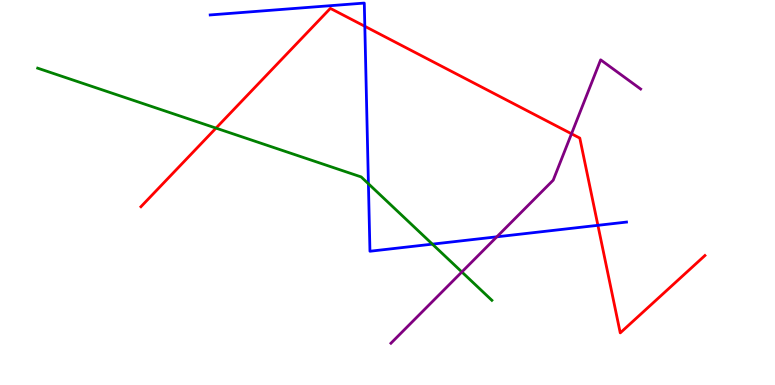[{'lines': ['blue', 'red'], 'intersections': [{'x': 4.71, 'y': 9.32}, {'x': 7.71, 'y': 4.15}]}, {'lines': ['green', 'red'], 'intersections': [{'x': 2.79, 'y': 6.67}]}, {'lines': ['purple', 'red'], 'intersections': [{'x': 7.37, 'y': 6.53}]}, {'lines': ['blue', 'green'], 'intersections': [{'x': 4.75, 'y': 5.23}, {'x': 5.58, 'y': 3.66}]}, {'lines': ['blue', 'purple'], 'intersections': [{'x': 6.41, 'y': 3.85}]}, {'lines': ['green', 'purple'], 'intersections': [{'x': 5.96, 'y': 2.94}]}]